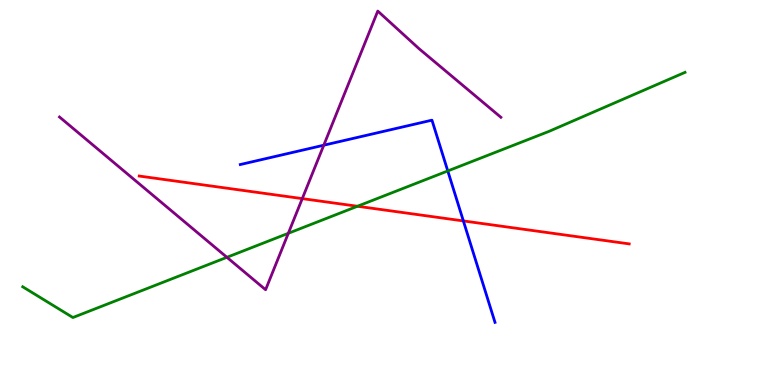[{'lines': ['blue', 'red'], 'intersections': [{'x': 5.98, 'y': 4.26}]}, {'lines': ['green', 'red'], 'intersections': [{'x': 4.61, 'y': 4.64}]}, {'lines': ['purple', 'red'], 'intersections': [{'x': 3.9, 'y': 4.84}]}, {'lines': ['blue', 'green'], 'intersections': [{'x': 5.78, 'y': 5.56}]}, {'lines': ['blue', 'purple'], 'intersections': [{'x': 4.18, 'y': 6.23}]}, {'lines': ['green', 'purple'], 'intersections': [{'x': 2.93, 'y': 3.32}, {'x': 3.72, 'y': 3.94}]}]